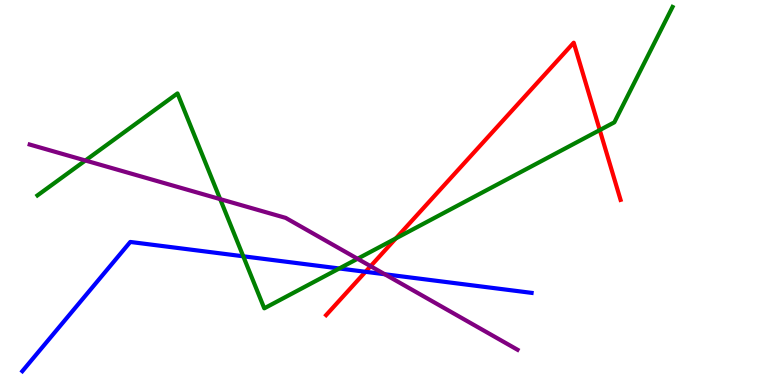[{'lines': ['blue', 'red'], 'intersections': [{'x': 4.72, 'y': 2.94}]}, {'lines': ['green', 'red'], 'intersections': [{'x': 5.11, 'y': 3.81}, {'x': 7.74, 'y': 6.62}]}, {'lines': ['purple', 'red'], 'intersections': [{'x': 4.78, 'y': 3.09}]}, {'lines': ['blue', 'green'], 'intersections': [{'x': 3.14, 'y': 3.34}, {'x': 4.38, 'y': 3.03}]}, {'lines': ['blue', 'purple'], 'intersections': [{'x': 4.96, 'y': 2.88}]}, {'lines': ['green', 'purple'], 'intersections': [{'x': 1.1, 'y': 5.83}, {'x': 2.84, 'y': 4.83}, {'x': 4.61, 'y': 3.28}]}]